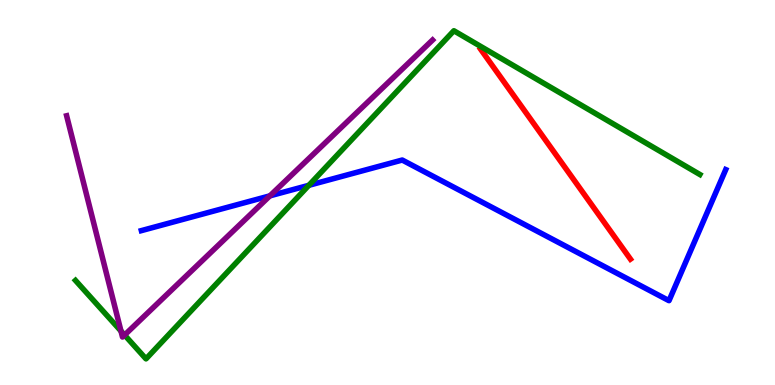[{'lines': ['blue', 'red'], 'intersections': []}, {'lines': ['green', 'red'], 'intersections': []}, {'lines': ['purple', 'red'], 'intersections': []}, {'lines': ['blue', 'green'], 'intersections': [{'x': 3.99, 'y': 5.19}]}, {'lines': ['blue', 'purple'], 'intersections': [{'x': 3.48, 'y': 4.91}]}, {'lines': ['green', 'purple'], 'intersections': [{'x': 1.56, 'y': 1.4}, {'x': 1.61, 'y': 1.3}]}]